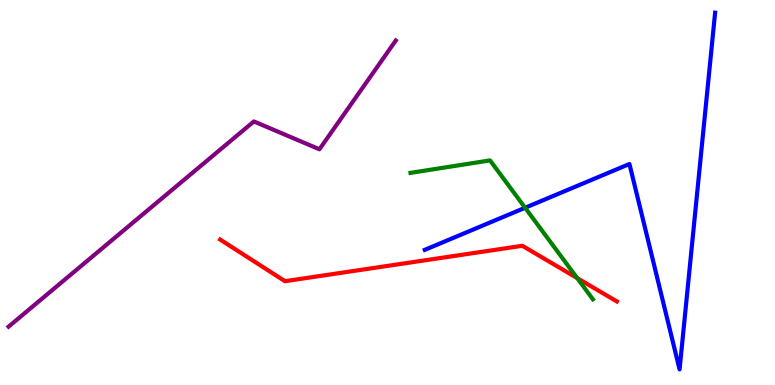[{'lines': ['blue', 'red'], 'intersections': []}, {'lines': ['green', 'red'], 'intersections': [{'x': 7.45, 'y': 2.78}]}, {'lines': ['purple', 'red'], 'intersections': []}, {'lines': ['blue', 'green'], 'intersections': [{'x': 6.78, 'y': 4.6}]}, {'lines': ['blue', 'purple'], 'intersections': []}, {'lines': ['green', 'purple'], 'intersections': []}]